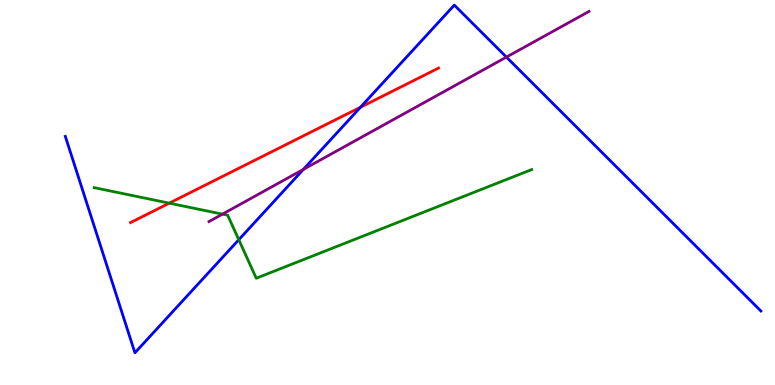[{'lines': ['blue', 'red'], 'intersections': [{'x': 4.65, 'y': 7.21}]}, {'lines': ['green', 'red'], 'intersections': [{'x': 2.18, 'y': 4.72}]}, {'lines': ['purple', 'red'], 'intersections': []}, {'lines': ['blue', 'green'], 'intersections': [{'x': 3.08, 'y': 3.77}]}, {'lines': ['blue', 'purple'], 'intersections': [{'x': 3.91, 'y': 5.6}, {'x': 6.53, 'y': 8.52}]}, {'lines': ['green', 'purple'], 'intersections': [{'x': 2.87, 'y': 4.44}]}]